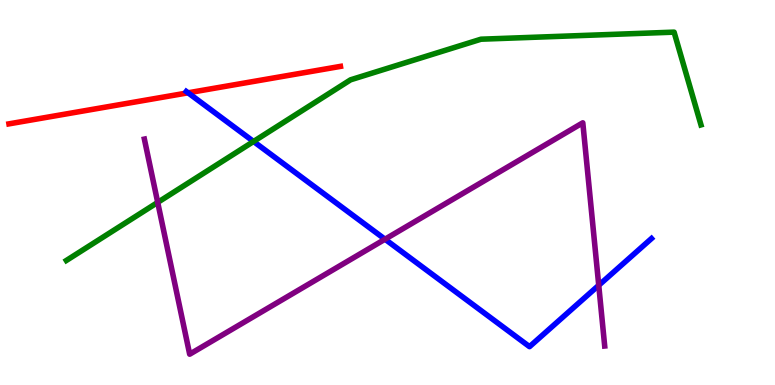[{'lines': ['blue', 'red'], 'intersections': [{'x': 2.43, 'y': 7.59}]}, {'lines': ['green', 'red'], 'intersections': []}, {'lines': ['purple', 'red'], 'intersections': []}, {'lines': ['blue', 'green'], 'intersections': [{'x': 3.27, 'y': 6.33}]}, {'lines': ['blue', 'purple'], 'intersections': [{'x': 4.97, 'y': 3.79}, {'x': 7.73, 'y': 2.59}]}, {'lines': ['green', 'purple'], 'intersections': [{'x': 2.03, 'y': 4.74}]}]